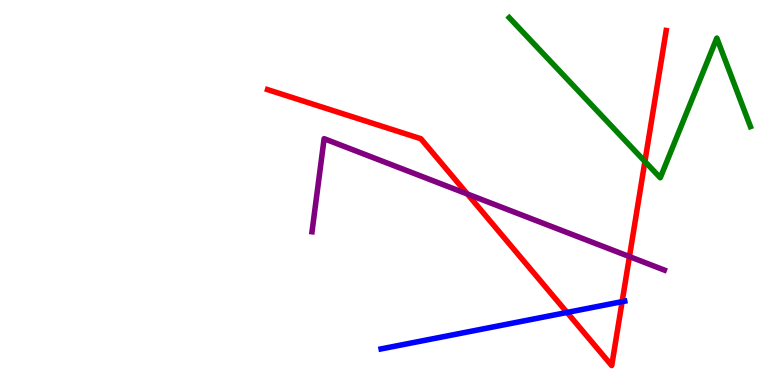[{'lines': ['blue', 'red'], 'intersections': [{'x': 7.32, 'y': 1.88}, {'x': 8.03, 'y': 2.16}]}, {'lines': ['green', 'red'], 'intersections': [{'x': 8.32, 'y': 5.81}]}, {'lines': ['purple', 'red'], 'intersections': [{'x': 6.03, 'y': 4.96}, {'x': 8.12, 'y': 3.34}]}, {'lines': ['blue', 'green'], 'intersections': []}, {'lines': ['blue', 'purple'], 'intersections': []}, {'lines': ['green', 'purple'], 'intersections': []}]